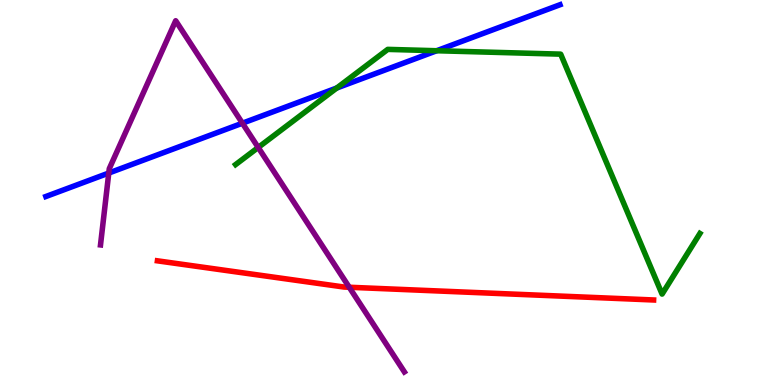[{'lines': ['blue', 'red'], 'intersections': []}, {'lines': ['green', 'red'], 'intersections': []}, {'lines': ['purple', 'red'], 'intersections': [{'x': 4.51, 'y': 2.54}]}, {'lines': ['blue', 'green'], 'intersections': [{'x': 4.35, 'y': 7.71}, {'x': 5.63, 'y': 8.68}]}, {'lines': ['blue', 'purple'], 'intersections': [{'x': 1.4, 'y': 5.51}, {'x': 3.13, 'y': 6.8}]}, {'lines': ['green', 'purple'], 'intersections': [{'x': 3.33, 'y': 6.17}]}]